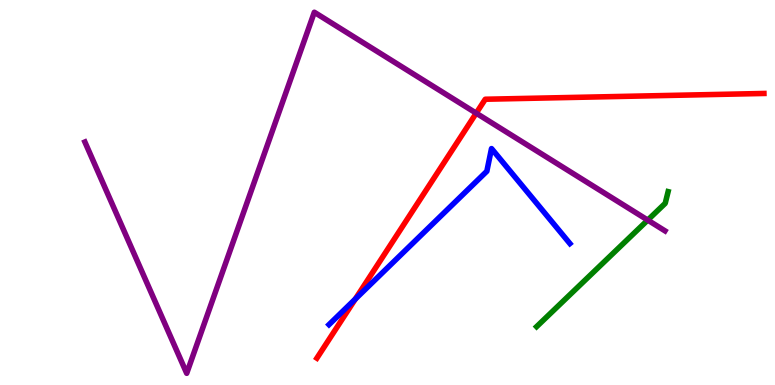[{'lines': ['blue', 'red'], 'intersections': [{'x': 4.58, 'y': 2.23}]}, {'lines': ['green', 'red'], 'intersections': []}, {'lines': ['purple', 'red'], 'intersections': [{'x': 6.14, 'y': 7.06}]}, {'lines': ['blue', 'green'], 'intersections': []}, {'lines': ['blue', 'purple'], 'intersections': []}, {'lines': ['green', 'purple'], 'intersections': [{'x': 8.36, 'y': 4.28}]}]